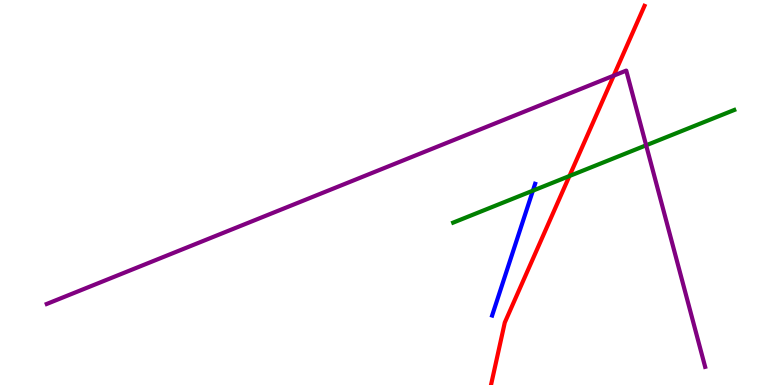[{'lines': ['blue', 'red'], 'intersections': []}, {'lines': ['green', 'red'], 'intersections': [{'x': 7.35, 'y': 5.43}]}, {'lines': ['purple', 'red'], 'intersections': [{'x': 7.92, 'y': 8.03}]}, {'lines': ['blue', 'green'], 'intersections': [{'x': 6.88, 'y': 5.05}]}, {'lines': ['blue', 'purple'], 'intersections': []}, {'lines': ['green', 'purple'], 'intersections': [{'x': 8.34, 'y': 6.23}]}]